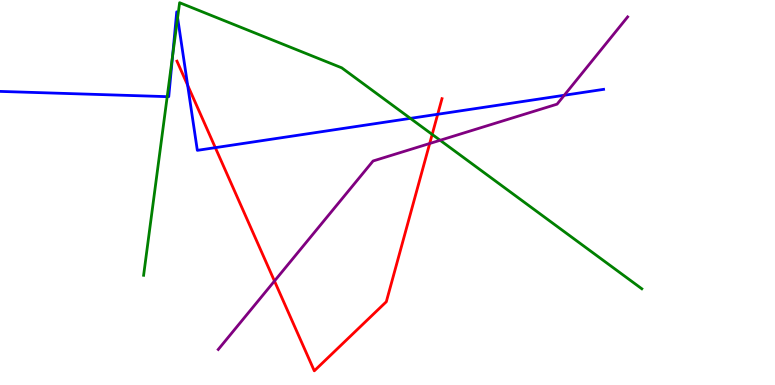[{'lines': ['blue', 'red'], 'intersections': [{'x': 2.42, 'y': 7.79}, {'x': 2.78, 'y': 6.16}, {'x': 5.65, 'y': 7.03}]}, {'lines': ['green', 'red'], 'intersections': [{'x': 5.58, 'y': 6.51}]}, {'lines': ['purple', 'red'], 'intersections': [{'x': 3.54, 'y': 2.7}, {'x': 5.54, 'y': 6.27}]}, {'lines': ['blue', 'green'], 'intersections': [{'x': 2.16, 'y': 7.49}, {'x': 2.23, 'y': 8.55}, {'x': 2.29, 'y': 9.54}, {'x': 5.3, 'y': 6.93}]}, {'lines': ['blue', 'purple'], 'intersections': [{'x': 7.28, 'y': 7.53}]}, {'lines': ['green', 'purple'], 'intersections': [{'x': 5.68, 'y': 6.36}]}]